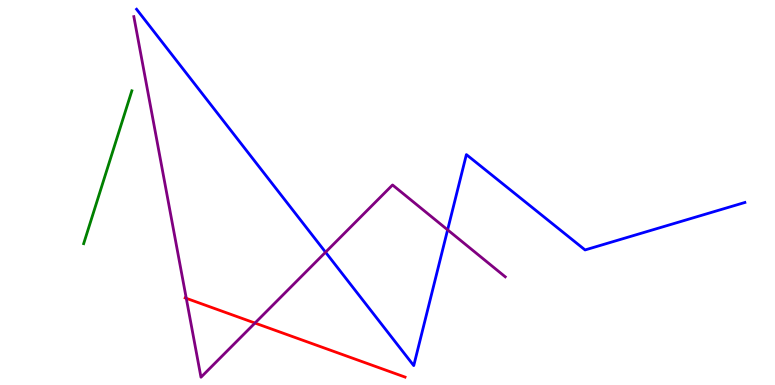[{'lines': ['blue', 'red'], 'intersections': []}, {'lines': ['green', 'red'], 'intersections': []}, {'lines': ['purple', 'red'], 'intersections': [{'x': 2.4, 'y': 2.25}, {'x': 3.29, 'y': 1.61}]}, {'lines': ['blue', 'green'], 'intersections': []}, {'lines': ['blue', 'purple'], 'intersections': [{'x': 4.2, 'y': 3.45}, {'x': 5.78, 'y': 4.03}]}, {'lines': ['green', 'purple'], 'intersections': []}]